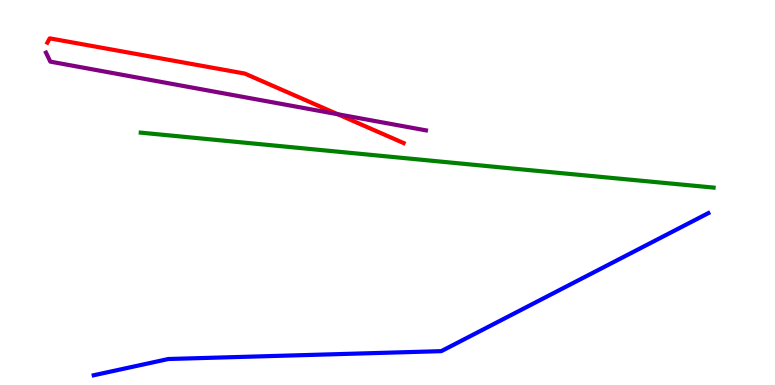[{'lines': ['blue', 'red'], 'intersections': []}, {'lines': ['green', 'red'], 'intersections': []}, {'lines': ['purple', 'red'], 'intersections': [{'x': 4.36, 'y': 7.03}]}, {'lines': ['blue', 'green'], 'intersections': []}, {'lines': ['blue', 'purple'], 'intersections': []}, {'lines': ['green', 'purple'], 'intersections': []}]